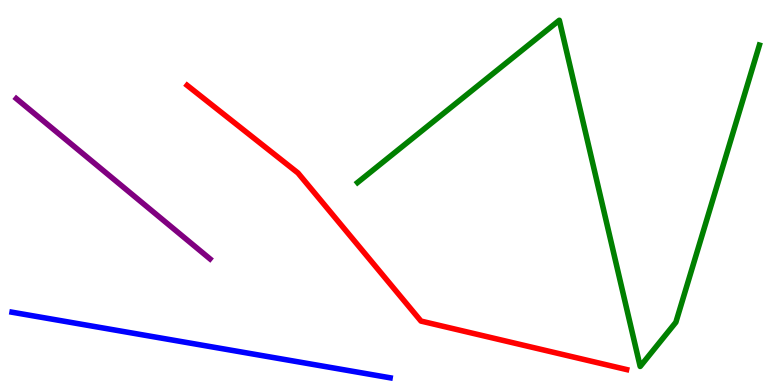[{'lines': ['blue', 'red'], 'intersections': []}, {'lines': ['green', 'red'], 'intersections': []}, {'lines': ['purple', 'red'], 'intersections': []}, {'lines': ['blue', 'green'], 'intersections': []}, {'lines': ['blue', 'purple'], 'intersections': []}, {'lines': ['green', 'purple'], 'intersections': []}]